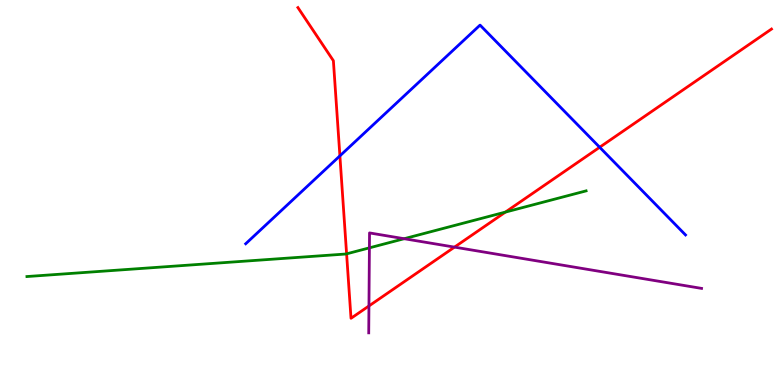[{'lines': ['blue', 'red'], 'intersections': [{'x': 4.39, 'y': 5.95}, {'x': 7.74, 'y': 6.17}]}, {'lines': ['green', 'red'], 'intersections': [{'x': 4.47, 'y': 3.41}, {'x': 6.52, 'y': 4.49}]}, {'lines': ['purple', 'red'], 'intersections': [{'x': 4.76, 'y': 2.05}, {'x': 5.86, 'y': 3.58}]}, {'lines': ['blue', 'green'], 'intersections': []}, {'lines': ['blue', 'purple'], 'intersections': []}, {'lines': ['green', 'purple'], 'intersections': [{'x': 4.77, 'y': 3.56}, {'x': 5.21, 'y': 3.8}]}]